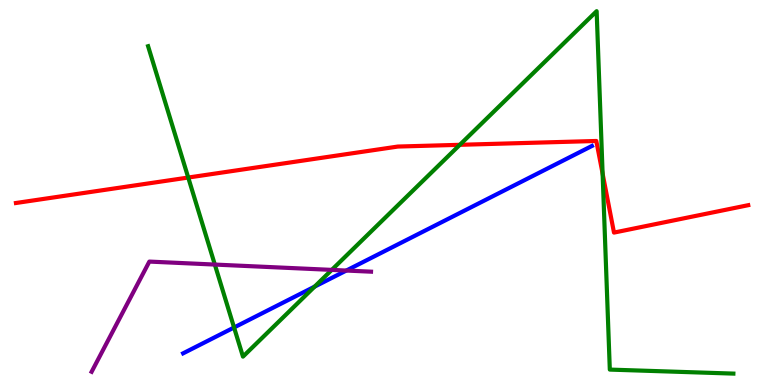[{'lines': ['blue', 'red'], 'intersections': []}, {'lines': ['green', 'red'], 'intersections': [{'x': 2.43, 'y': 5.39}, {'x': 5.93, 'y': 6.24}, {'x': 7.78, 'y': 5.49}]}, {'lines': ['purple', 'red'], 'intersections': []}, {'lines': ['blue', 'green'], 'intersections': [{'x': 3.02, 'y': 1.49}, {'x': 4.06, 'y': 2.56}]}, {'lines': ['blue', 'purple'], 'intersections': [{'x': 4.47, 'y': 2.97}]}, {'lines': ['green', 'purple'], 'intersections': [{'x': 2.77, 'y': 3.13}, {'x': 4.28, 'y': 2.99}]}]